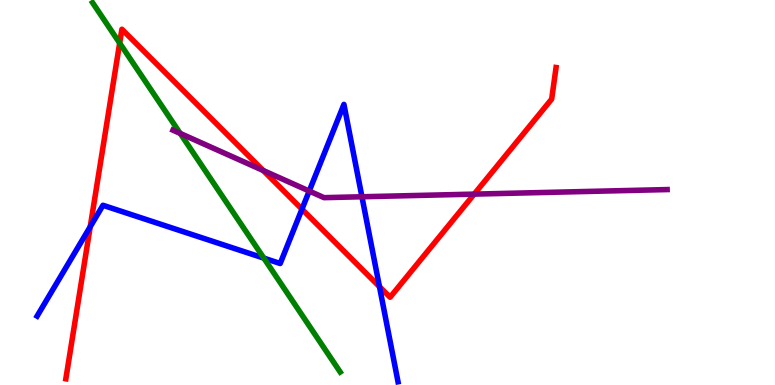[{'lines': ['blue', 'red'], 'intersections': [{'x': 1.16, 'y': 4.11}, {'x': 3.9, 'y': 4.57}, {'x': 4.9, 'y': 2.55}]}, {'lines': ['green', 'red'], 'intersections': [{'x': 1.54, 'y': 8.88}]}, {'lines': ['purple', 'red'], 'intersections': [{'x': 3.4, 'y': 5.57}, {'x': 6.12, 'y': 4.96}]}, {'lines': ['blue', 'green'], 'intersections': [{'x': 3.4, 'y': 3.3}]}, {'lines': ['blue', 'purple'], 'intersections': [{'x': 3.99, 'y': 5.04}, {'x': 4.67, 'y': 4.89}]}, {'lines': ['green', 'purple'], 'intersections': [{'x': 2.33, 'y': 6.53}]}]